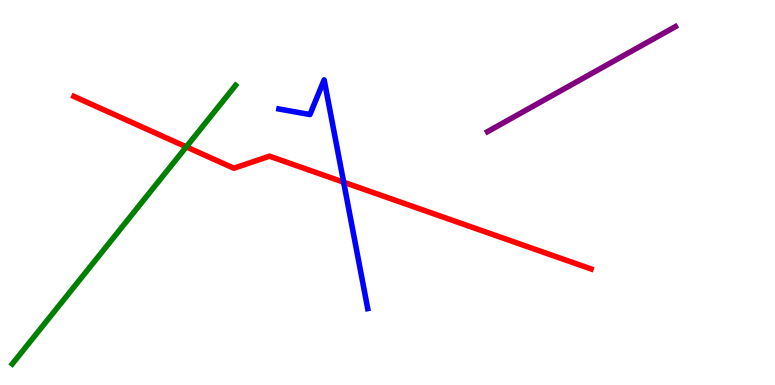[{'lines': ['blue', 'red'], 'intersections': [{'x': 4.43, 'y': 5.27}]}, {'lines': ['green', 'red'], 'intersections': [{'x': 2.4, 'y': 6.19}]}, {'lines': ['purple', 'red'], 'intersections': []}, {'lines': ['blue', 'green'], 'intersections': []}, {'lines': ['blue', 'purple'], 'intersections': []}, {'lines': ['green', 'purple'], 'intersections': []}]